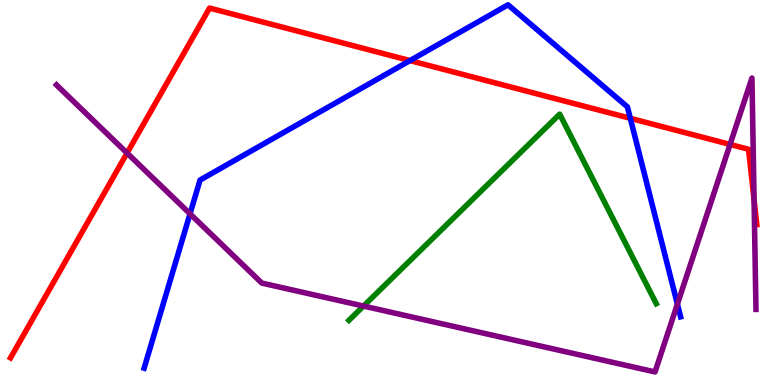[{'lines': ['blue', 'red'], 'intersections': [{'x': 5.29, 'y': 8.43}, {'x': 8.13, 'y': 6.93}]}, {'lines': ['green', 'red'], 'intersections': []}, {'lines': ['purple', 'red'], 'intersections': [{'x': 1.64, 'y': 6.02}, {'x': 9.42, 'y': 6.25}, {'x': 9.73, 'y': 4.81}]}, {'lines': ['blue', 'green'], 'intersections': []}, {'lines': ['blue', 'purple'], 'intersections': [{'x': 2.45, 'y': 4.45}, {'x': 8.74, 'y': 2.1}]}, {'lines': ['green', 'purple'], 'intersections': [{'x': 4.69, 'y': 2.05}]}]